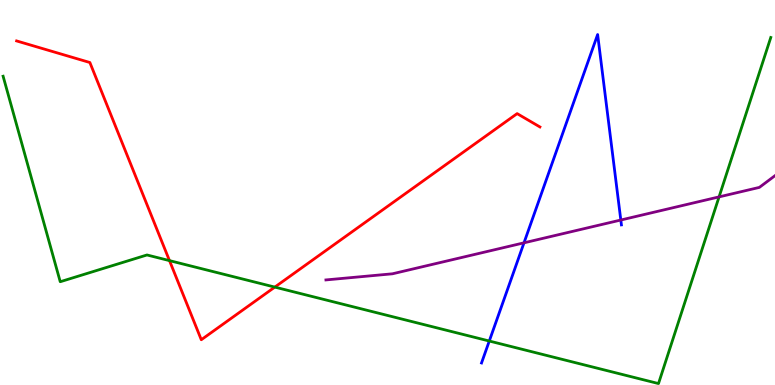[{'lines': ['blue', 'red'], 'intersections': []}, {'lines': ['green', 'red'], 'intersections': [{'x': 2.19, 'y': 3.23}, {'x': 3.55, 'y': 2.54}]}, {'lines': ['purple', 'red'], 'intersections': []}, {'lines': ['blue', 'green'], 'intersections': [{'x': 6.31, 'y': 1.14}]}, {'lines': ['blue', 'purple'], 'intersections': [{'x': 6.76, 'y': 3.69}, {'x': 8.01, 'y': 4.29}]}, {'lines': ['green', 'purple'], 'intersections': [{'x': 9.28, 'y': 4.89}]}]